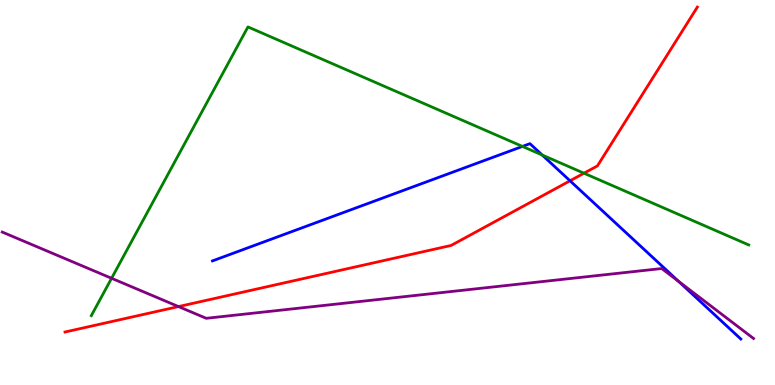[{'lines': ['blue', 'red'], 'intersections': [{'x': 7.36, 'y': 5.3}]}, {'lines': ['green', 'red'], 'intersections': [{'x': 7.54, 'y': 5.5}]}, {'lines': ['purple', 'red'], 'intersections': [{'x': 2.3, 'y': 2.04}]}, {'lines': ['blue', 'green'], 'intersections': [{'x': 6.74, 'y': 6.2}, {'x': 7.0, 'y': 5.97}]}, {'lines': ['blue', 'purple'], 'intersections': [{'x': 8.76, 'y': 2.69}]}, {'lines': ['green', 'purple'], 'intersections': [{'x': 1.44, 'y': 2.77}]}]